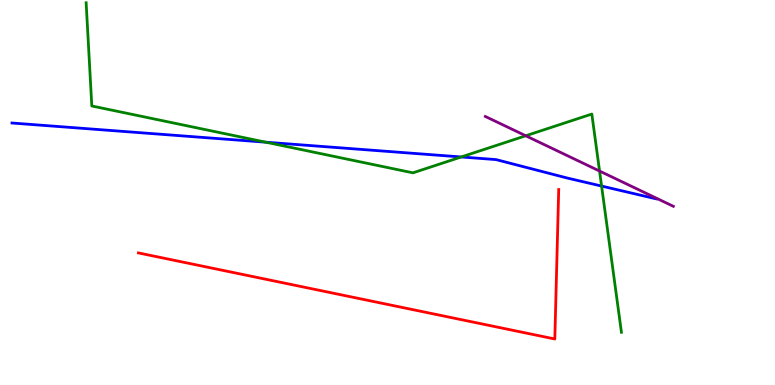[{'lines': ['blue', 'red'], 'intersections': []}, {'lines': ['green', 'red'], 'intersections': []}, {'lines': ['purple', 'red'], 'intersections': []}, {'lines': ['blue', 'green'], 'intersections': [{'x': 3.43, 'y': 6.31}, {'x': 5.95, 'y': 5.92}, {'x': 7.76, 'y': 5.17}]}, {'lines': ['blue', 'purple'], 'intersections': []}, {'lines': ['green', 'purple'], 'intersections': [{'x': 6.78, 'y': 6.47}, {'x': 7.74, 'y': 5.56}]}]